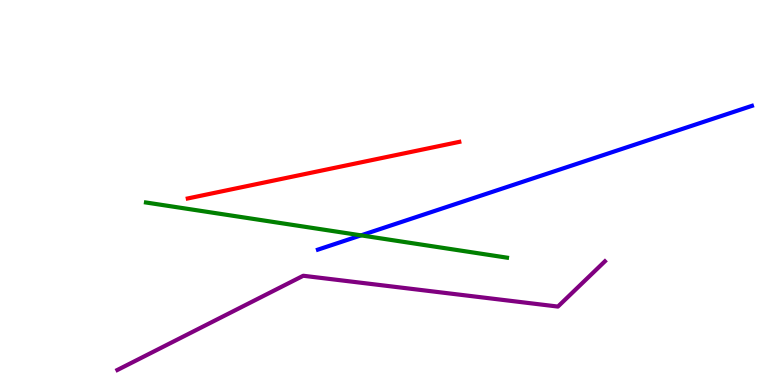[{'lines': ['blue', 'red'], 'intersections': []}, {'lines': ['green', 'red'], 'intersections': []}, {'lines': ['purple', 'red'], 'intersections': []}, {'lines': ['blue', 'green'], 'intersections': [{'x': 4.66, 'y': 3.89}]}, {'lines': ['blue', 'purple'], 'intersections': []}, {'lines': ['green', 'purple'], 'intersections': []}]